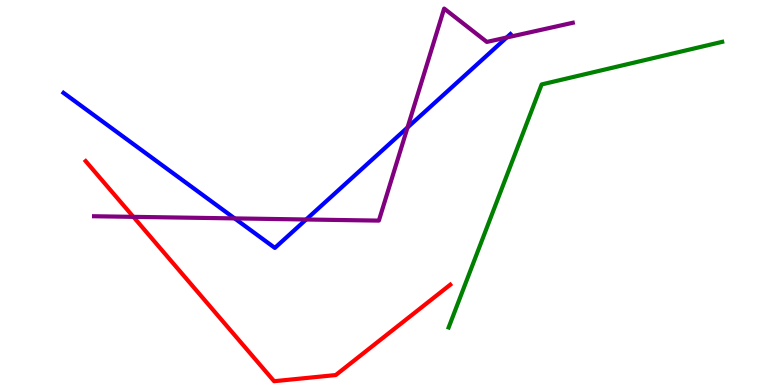[{'lines': ['blue', 'red'], 'intersections': []}, {'lines': ['green', 'red'], 'intersections': []}, {'lines': ['purple', 'red'], 'intersections': [{'x': 1.72, 'y': 4.37}]}, {'lines': ['blue', 'green'], 'intersections': []}, {'lines': ['blue', 'purple'], 'intersections': [{'x': 3.03, 'y': 4.33}, {'x': 3.95, 'y': 4.3}, {'x': 5.26, 'y': 6.69}, {'x': 6.54, 'y': 9.03}]}, {'lines': ['green', 'purple'], 'intersections': []}]